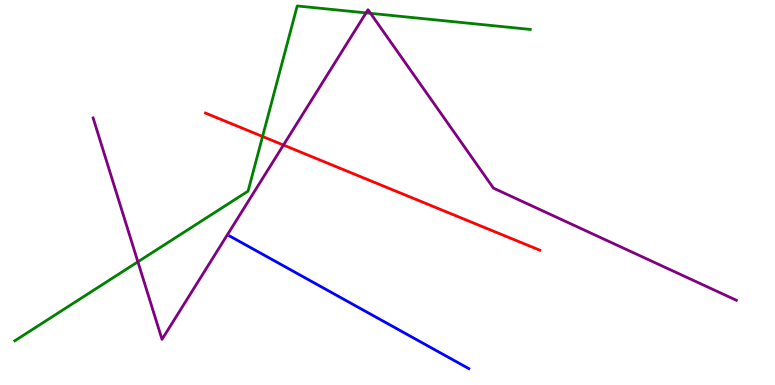[{'lines': ['blue', 'red'], 'intersections': []}, {'lines': ['green', 'red'], 'intersections': [{'x': 3.39, 'y': 6.45}]}, {'lines': ['purple', 'red'], 'intersections': [{'x': 3.66, 'y': 6.23}]}, {'lines': ['blue', 'green'], 'intersections': []}, {'lines': ['blue', 'purple'], 'intersections': []}, {'lines': ['green', 'purple'], 'intersections': [{'x': 1.78, 'y': 3.2}, {'x': 4.72, 'y': 9.67}, {'x': 4.78, 'y': 9.65}]}]